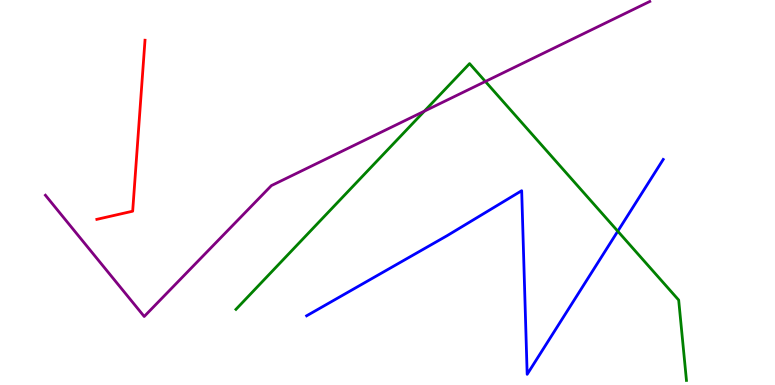[{'lines': ['blue', 'red'], 'intersections': []}, {'lines': ['green', 'red'], 'intersections': []}, {'lines': ['purple', 'red'], 'intersections': []}, {'lines': ['blue', 'green'], 'intersections': [{'x': 7.97, 'y': 3.99}]}, {'lines': ['blue', 'purple'], 'intersections': []}, {'lines': ['green', 'purple'], 'intersections': [{'x': 5.48, 'y': 7.11}, {'x': 6.26, 'y': 7.88}]}]